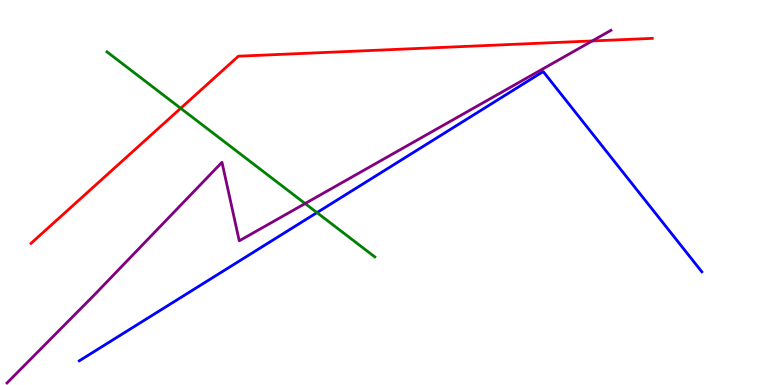[{'lines': ['blue', 'red'], 'intersections': []}, {'lines': ['green', 'red'], 'intersections': [{'x': 2.33, 'y': 7.19}]}, {'lines': ['purple', 'red'], 'intersections': [{'x': 7.64, 'y': 8.94}]}, {'lines': ['blue', 'green'], 'intersections': [{'x': 4.09, 'y': 4.48}]}, {'lines': ['blue', 'purple'], 'intersections': []}, {'lines': ['green', 'purple'], 'intersections': [{'x': 3.94, 'y': 4.71}]}]